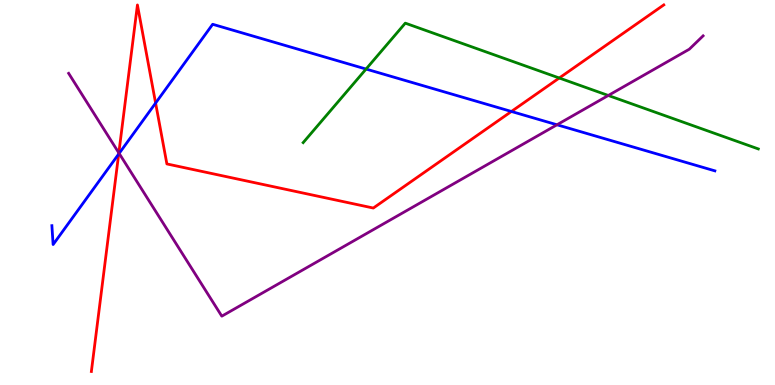[{'lines': ['blue', 'red'], 'intersections': [{'x': 1.53, 'y': 6.0}, {'x': 2.01, 'y': 7.32}, {'x': 6.6, 'y': 7.1}]}, {'lines': ['green', 'red'], 'intersections': [{'x': 7.22, 'y': 7.97}]}, {'lines': ['purple', 'red'], 'intersections': [{'x': 1.53, 'y': 6.03}]}, {'lines': ['blue', 'green'], 'intersections': [{'x': 4.72, 'y': 8.21}]}, {'lines': ['blue', 'purple'], 'intersections': [{'x': 1.54, 'y': 6.02}, {'x': 7.19, 'y': 6.76}]}, {'lines': ['green', 'purple'], 'intersections': [{'x': 7.85, 'y': 7.52}]}]